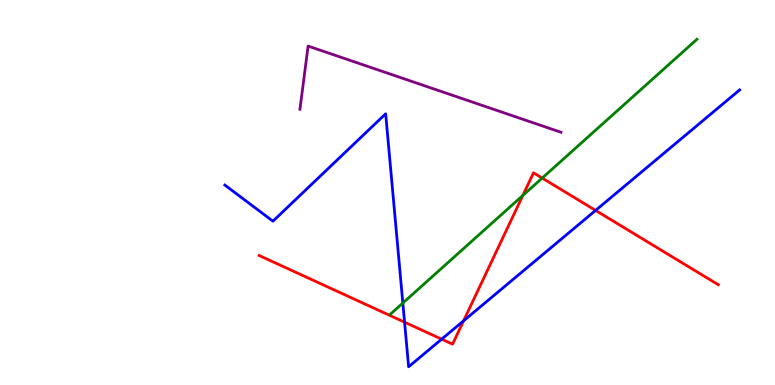[{'lines': ['blue', 'red'], 'intersections': [{'x': 5.22, 'y': 1.63}, {'x': 5.7, 'y': 1.19}, {'x': 5.98, 'y': 1.67}, {'x': 7.69, 'y': 4.53}]}, {'lines': ['green', 'red'], 'intersections': [{'x': 6.75, 'y': 4.92}, {'x': 7.0, 'y': 5.37}]}, {'lines': ['purple', 'red'], 'intersections': []}, {'lines': ['blue', 'green'], 'intersections': [{'x': 5.2, 'y': 2.13}]}, {'lines': ['blue', 'purple'], 'intersections': []}, {'lines': ['green', 'purple'], 'intersections': []}]